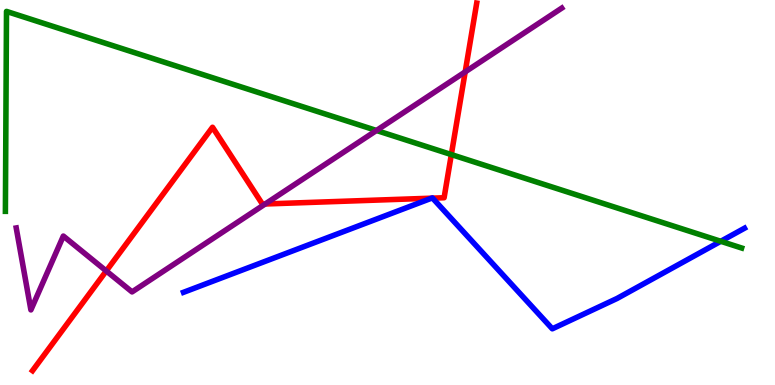[{'lines': ['blue', 'red'], 'intersections': [{'x': 5.57, 'y': 4.85}, {'x': 5.58, 'y': 4.85}]}, {'lines': ['green', 'red'], 'intersections': [{'x': 5.82, 'y': 5.99}]}, {'lines': ['purple', 'red'], 'intersections': [{'x': 1.37, 'y': 2.96}, {'x': 3.42, 'y': 4.7}, {'x': 6.0, 'y': 8.13}]}, {'lines': ['blue', 'green'], 'intersections': [{'x': 9.3, 'y': 3.73}]}, {'lines': ['blue', 'purple'], 'intersections': []}, {'lines': ['green', 'purple'], 'intersections': [{'x': 4.86, 'y': 6.61}]}]